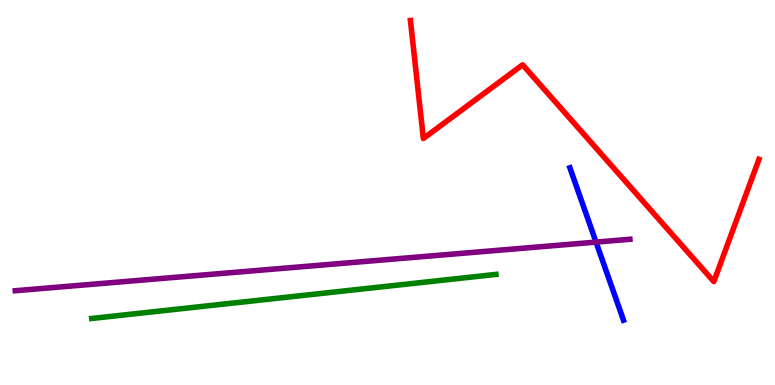[{'lines': ['blue', 'red'], 'intersections': []}, {'lines': ['green', 'red'], 'intersections': []}, {'lines': ['purple', 'red'], 'intersections': []}, {'lines': ['blue', 'green'], 'intersections': []}, {'lines': ['blue', 'purple'], 'intersections': [{'x': 7.69, 'y': 3.71}]}, {'lines': ['green', 'purple'], 'intersections': []}]